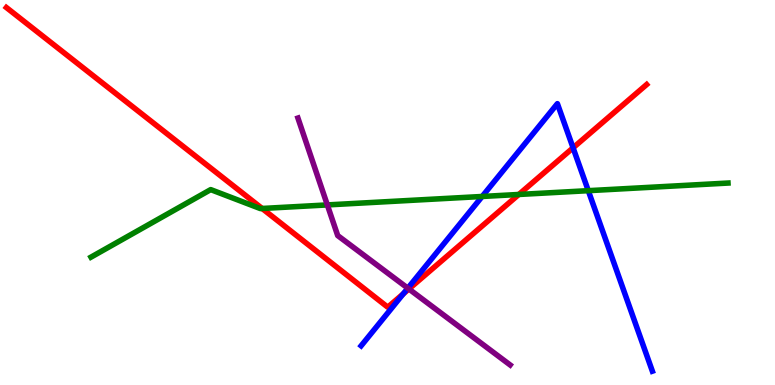[{'lines': ['blue', 'red'], 'intersections': [{'x': 5.2, 'y': 2.37}, {'x': 7.39, 'y': 6.16}]}, {'lines': ['green', 'red'], 'intersections': [{'x': 3.38, 'y': 4.59}, {'x': 6.69, 'y': 4.95}]}, {'lines': ['purple', 'red'], 'intersections': [{'x': 5.28, 'y': 2.49}]}, {'lines': ['blue', 'green'], 'intersections': [{'x': 6.22, 'y': 4.9}, {'x': 7.59, 'y': 5.05}]}, {'lines': ['blue', 'purple'], 'intersections': [{'x': 5.26, 'y': 2.51}]}, {'lines': ['green', 'purple'], 'intersections': [{'x': 4.22, 'y': 4.68}]}]